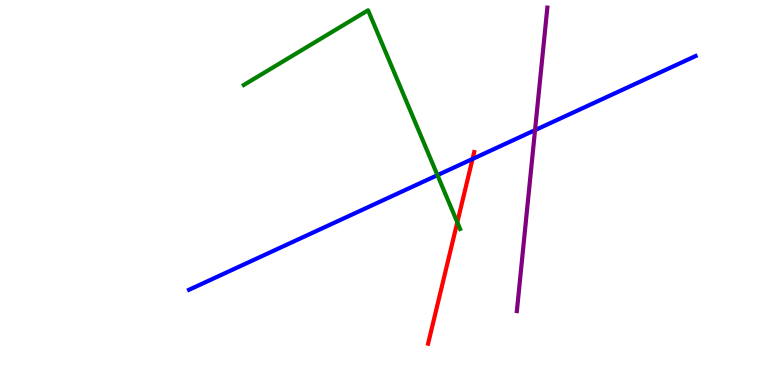[{'lines': ['blue', 'red'], 'intersections': [{'x': 6.1, 'y': 5.87}]}, {'lines': ['green', 'red'], 'intersections': [{'x': 5.9, 'y': 4.23}]}, {'lines': ['purple', 'red'], 'intersections': []}, {'lines': ['blue', 'green'], 'intersections': [{'x': 5.64, 'y': 5.45}]}, {'lines': ['blue', 'purple'], 'intersections': [{'x': 6.9, 'y': 6.62}]}, {'lines': ['green', 'purple'], 'intersections': []}]